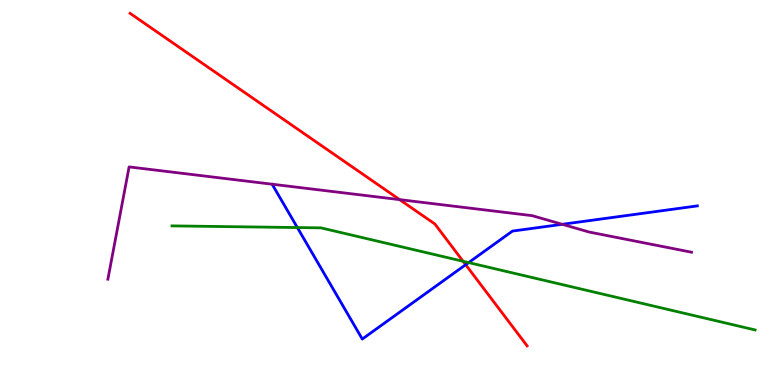[{'lines': ['blue', 'red'], 'intersections': [{'x': 6.01, 'y': 3.12}]}, {'lines': ['green', 'red'], 'intersections': [{'x': 5.98, 'y': 3.21}]}, {'lines': ['purple', 'red'], 'intersections': [{'x': 5.16, 'y': 4.81}]}, {'lines': ['blue', 'green'], 'intersections': [{'x': 3.84, 'y': 4.09}, {'x': 6.05, 'y': 3.18}]}, {'lines': ['blue', 'purple'], 'intersections': [{'x': 7.25, 'y': 4.17}]}, {'lines': ['green', 'purple'], 'intersections': []}]